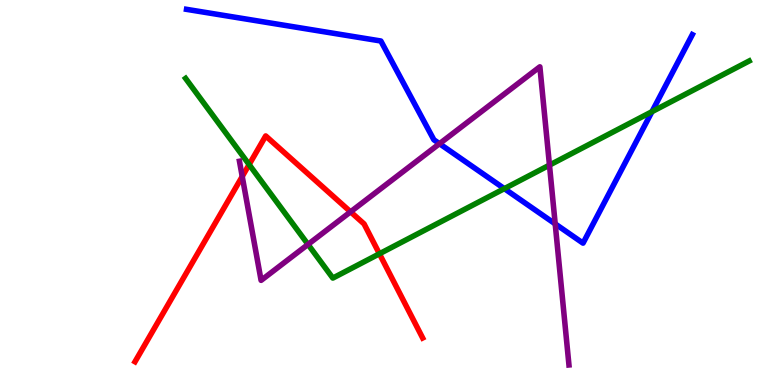[{'lines': ['blue', 'red'], 'intersections': []}, {'lines': ['green', 'red'], 'intersections': [{'x': 3.21, 'y': 5.73}, {'x': 4.9, 'y': 3.41}]}, {'lines': ['purple', 'red'], 'intersections': [{'x': 3.13, 'y': 5.42}, {'x': 4.52, 'y': 4.5}]}, {'lines': ['blue', 'green'], 'intersections': [{'x': 6.51, 'y': 5.1}, {'x': 8.41, 'y': 7.1}]}, {'lines': ['blue', 'purple'], 'intersections': [{'x': 5.67, 'y': 6.27}, {'x': 7.16, 'y': 4.19}]}, {'lines': ['green', 'purple'], 'intersections': [{'x': 3.97, 'y': 3.65}, {'x': 7.09, 'y': 5.71}]}]